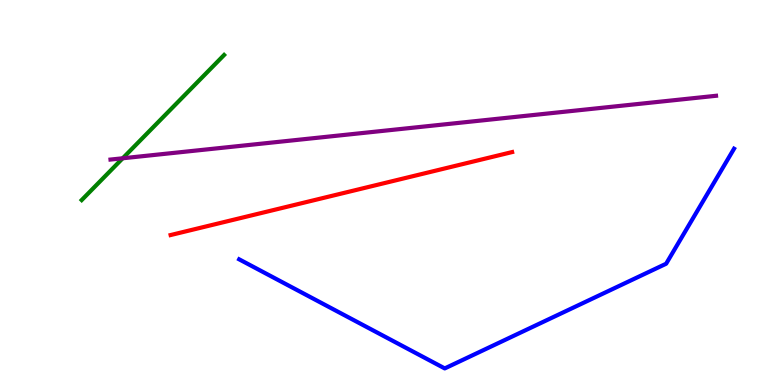[{'lines': ['blue', 'red'], 'intersections': []}, {'lines': ['green', 'red'], 'intersections': []}, {'lines': ['purple', 'red'], 'intersections': []}, {'lines': ['blue', 'green'], 'intersections': []}, {'lines': ['blue', 'purple'], 'intersections': []}, {'lines': ['green', 'purple'], 'intersections': [{'x': 1.58, 'y': 5.89}]}]